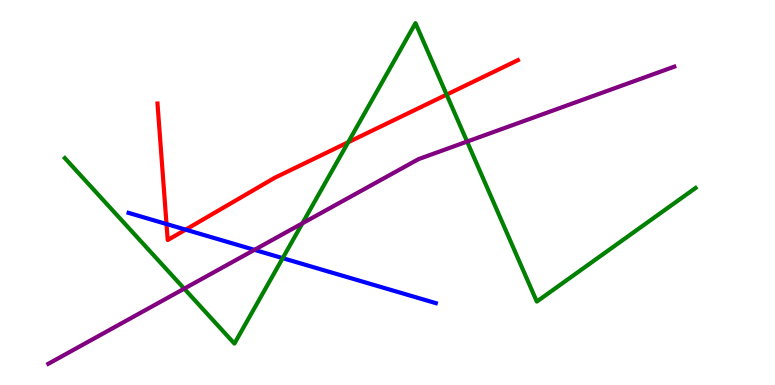[{'lines': ['blue', 'red'], 'intersections': [{'x': 2.15, 'y': 4.18}, {'x': 2.4, 'y': 4.04}]}, {'lines': ['green', 'red'], 'intersections': [{'x': 4.49, 'y': 6.31}, {'x': 5.76, 'y': 7.54}]}, {'lines': ['purple', 'red'], 'intersections': []}, {'lines': ['blue', 'green'], 'intersections': [{'x': 3.65, 'y': 3.29}]}, {'lines': ['blue', 'purple'], 'intersections': [{'x': 3.28, 'y': 3.51}]}, {'lines': ['green', 'purple'], 'intersections': [{'x': 2.38, 'y': 2.5}, {'x': 3.9, 'y': 4.2}, {'x': 6.03, 'y': 6.32}]}]